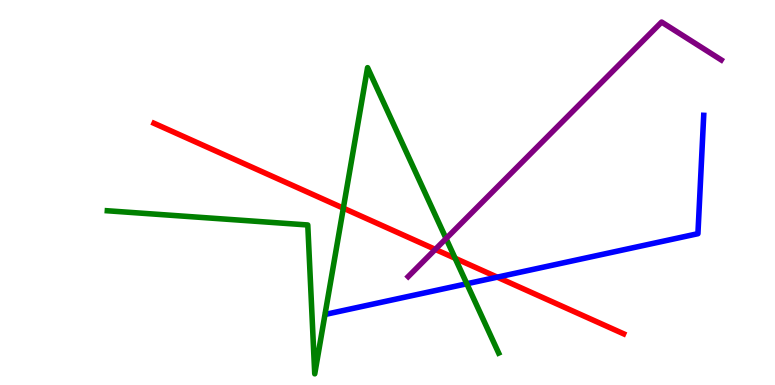[{'lines': ['blue', 'red'], 'intersections': [{'x': 6.42, 'y': 2.8}]}, {'lines': ['green', 'red'], 'intersections': [{'x': 4.43, 'y': 4.59}, {'x': 5.87, 'y': 3.29}]}, {'lines': ['purple', 'red'], 'intersections': [{'x': 5.62, 'y': 3.52}]}, {'lines': ['blue', 'green'], 'intersections': [{'x': 6.02, 'y': 2.63}]}, {'lines': ['blue', 'purple'], 'intersections': []}, {'lines': ['green', 'purple'], 'intersections': [{'x': 5.76, 'y': 3.8}]}]